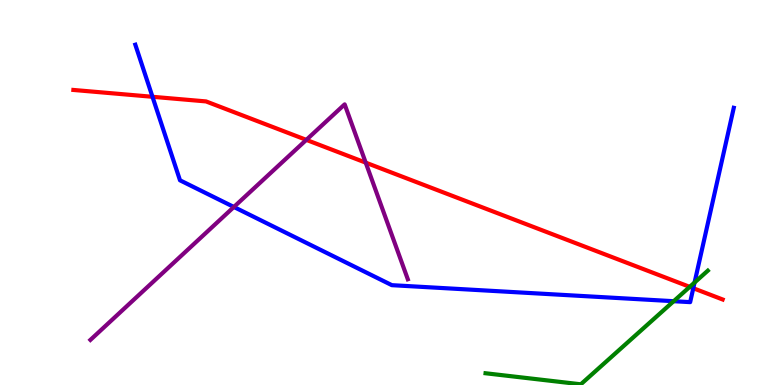[{'lines': ['blue', 'red'], 'intersections': [{'x': 1.97, 'y': 7.49}, {'x': 8.95, 'y': 2.51}]}, {'lines': ['green', 'red'], 'intersections': [{'x': 8.9, 'y': 2.55}]}, {'lines': ['purple', 'red'], 'intersections': [{'x': 3.95, 'y': 6.37}, {'x': 4.72, 'y': 5.78}]}, {'lines': ['blue', 'green'], 'intersections': [{'x': 8.69, 'y': 2.18}, {'x': 8.96, 'y': 2.66}]}, {'lines': ['blue', 'purple'], 'intersections': [{'x': 3.02, 'y': 4.62}]}, {'lines': ['green', 'purple'], 'intersections': []}]